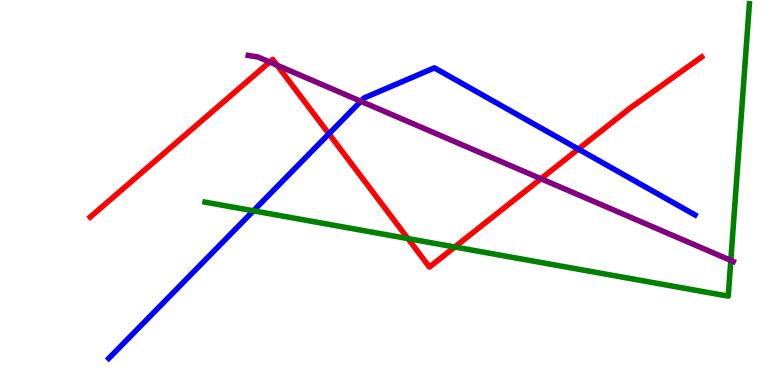[{'lines': ['blue', 'red'], 'intersections': [{'x': 4.24, 'y': 6.52}, {'x': 7.46, 'y': 6.13}]}, {'lines': ['green', 'red'], 'intersections': [{'x': 5.26, 'y': 3.8}, {'x': 5.87, 'y': 3.58}]}, {'lines': ['purple', 'red'], 'intersections': [{'x': 3.48, 'y': 8.39}, {'x': 3.58, 'y': 8.3}, {'x': 6.98, 'y': 5.36}]}, {'lines': ['blue', 'green'], 'intersections': [{'x': 3.27, 'y': 4.52}]}, {'lines': ['blue', 'purple'], 'intersections': [{'x': 4.66, 'y': 7.37}]}, {'lines': ['green', 'purple'], 'intersections': [{'x': 9.43, 'y': 3.24}]}]